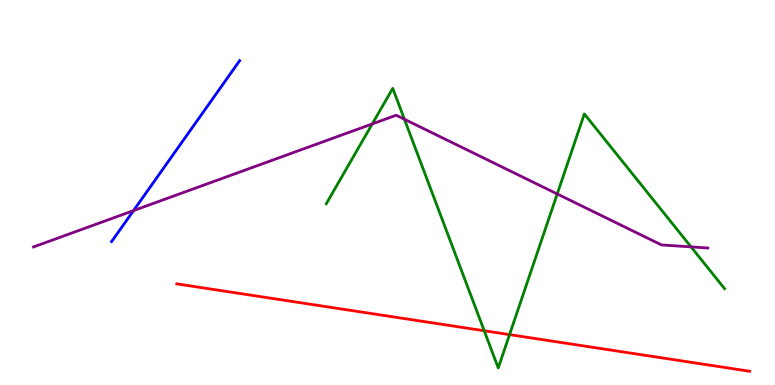[{'lines': ['blue', 'red'], 'intersections': []}, {'lines': ['green', 'red'], 'intersections': [{'x': 6.25, 'y': 1.41}, {'x': 6.57, 'y': 1.31}]}, {'lines': ['purple', 'red'], 'intersections': []}, {'lines': ['blue', 'green'], 'intersections': []}, {'lines': ['blue', 'purple'], 'intersections': [{'x': 1.72, 'y': 4.53}]}, {'lines': ['green', 'purple'], 'intersections': [{'x': 4.8, 'y': 6.78}, {'x': 5.22, 'y': 6.9}, {'x': 7.19, 'y': 4.96}, {'x': 8.92, 'y': 3.59}]}]